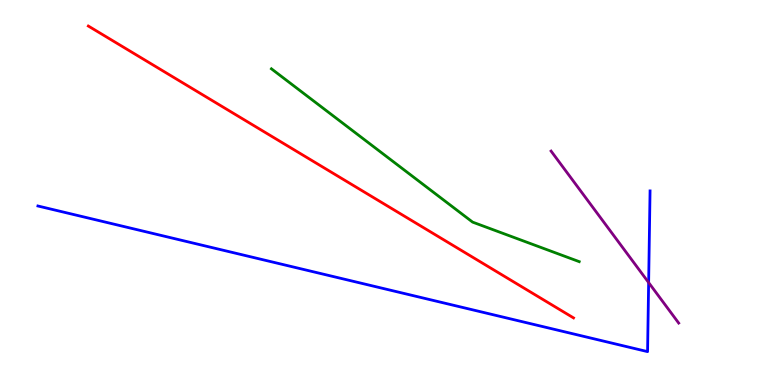[{'lines': ['blue', 'red'], 'intersections': []}, {'lines': ['green', 'red'], 'intersections': []}, {'lines': ['purple', 'red'], 'intersections': []}, {'lines': ['blue', 'green'], 'intersections': []}, {'lines': ['blue', 'purple'], 'intersections': [{'x': 8.37, 'y': 2.66}]}, {'lines': ['green', 'purple'], 'intersections': []}]